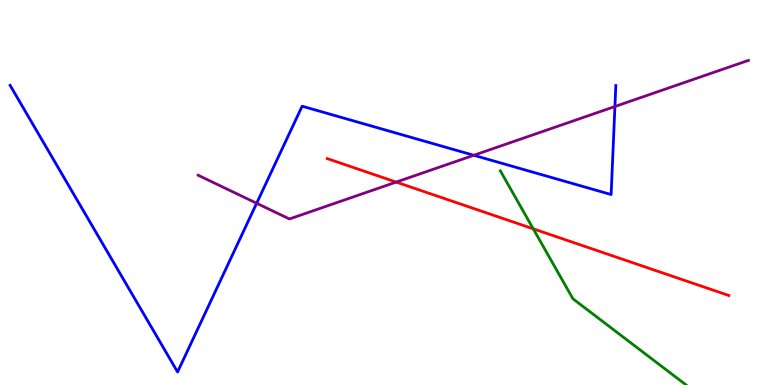[{'lines': ['blue', 'red'], 'intersections': []}, {'lines': ['green', 'red'], 'intersections': [{'x': 6.88, 'y': 4.06}]}, {'lines': ['purple', 'red'], 'intersections': [{'x': 5.11, 'y': 5.27}]}, {'lines': ['blue', 'green'], 'intersections': []}, {'lines': ['blue', 'purple'], 'intersections': [{'x': 3.31, 'y': 4.72}, {'x': 6.11, 'y': 5.97}, {'x': 7.93, 'y': 7.23}]}, {'lines': ['green', 'purple'], 'intersections': []}]